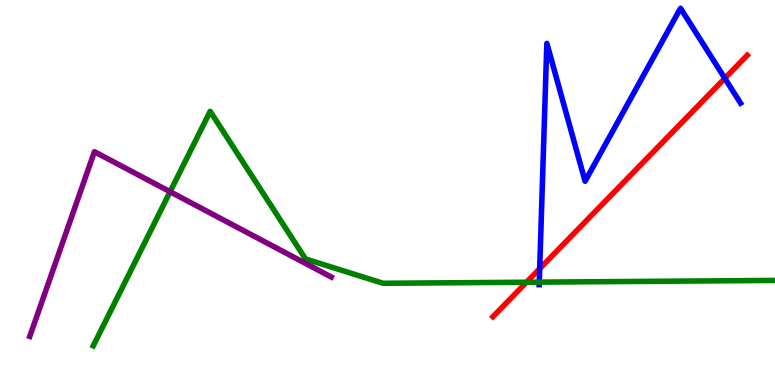[{'lines': ['blue', 'red'], 'intersections': [{'x': 6.96, 'y': 3.02}, {'x': 9.35, 'y': 7.97}]}, {'lines': ['green', 'red'], 'intersections': [{'x': 6.79, 'y': 2.67}]}, {'lines': ['purple', 'red'], 'intersections': []}, {'lines': ['blue', 'green'], 'intersections': [{'x': 6.96, 'y': 2.67}]}, {'lines': ['blue', 'purple'], 'intersections': []}, {'lines': ['green', 'purple'], 'intersections': [{'x': 2.19, 'y': 5.02}]}]